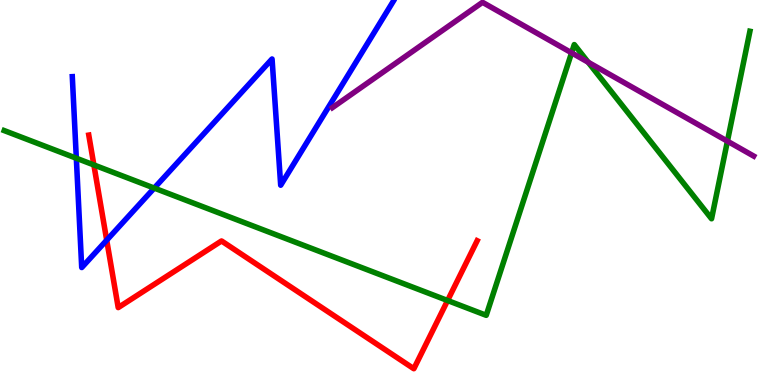[{'lines': ['blue', 'red'], 'intersections': [{'x': 1.38, 'y': 3.76}]}, {'lines': ['green', 'red'], 'intersections': [{'x': 1.21, 'y': 5.72}, {'x': 5.78, 'y': 2.19}]}, {'lines': ['purple', 'red'], 'intersections': []}, {'lines': ['blue', 'green'], 'intersections': [{'x': 0.985, 'y': 5.89}, {'x': 1.99, 'y': 5.11}]}, {'lines': ['blue', 'purple'], 'intersections': []}, {'lines': ['green', 'purple'], 'intersections': [{'x': 7.38, 'y': 8.63}, {'x': 7.59, 'y': 8.38}, {'x': 9.39, 'y': 6.33}]}]